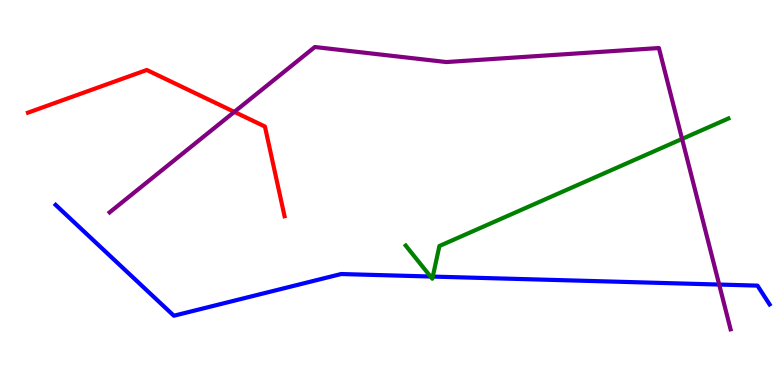[{'lines': ['blue', 'red'], 'intersections': []}, {'lines': ['green', 'red'], 'intersections': []}, {'lines': ['purple', 'red'], 'intersections': [{'x': 3.02, 'y': 7.09}]}, {'lines': ['blue', 'green'], 'intersections': [{'x': 5.56, 'y': 2.82}, {'x': 5.58, 'y': 2.82}]}, {'lines': ['blue', 'purple'], 'intersections': [{'x': 9.28, 'y': 2.61}]}, {'lines': ['green', 'purple'], 'intersections': [{'x': 8.8, 'y': 6.39}]}]